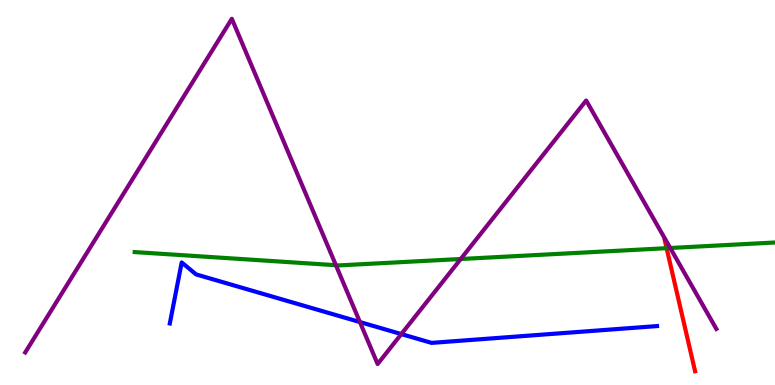[{'lines': ['blue', 'red'], 'intersections': []}, {'lines': ['green', 'red'], 'intersections': [{'x': 8.6, 'y': 3.55}]}, {'lines': ['purple', 'red'], 'intersections': []}, {'lines': ['blue', 'green'], 'intersections': []}, {'lines': ['blue', 'purple'], 'intersections': [{'x': 4.64, 'y': 1.64}, {'x': 5.18, 'y': 1.32}]}, {'lines': ['green', 'purple'], 'intersections': [{'x': 4.33, 'y': 3.11}, {'x': 5.94, 'y': 3.27}, {'x': 8.65, 'y': 3.56}]}]